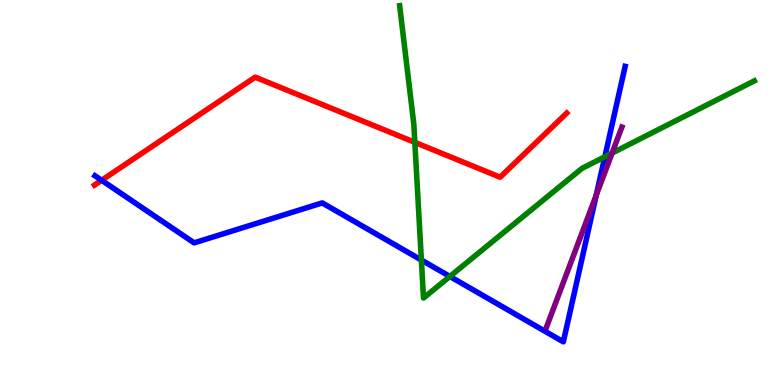[{'lines': ['blue', 'red'], 'intersections': [{'x': 1.31, 'y': 5.32}]}, {'lines': ['green', 'red'], 'intersections': [{'x': 5.35, 'y': 6.3}]}, {'lines': ['purple', 'red'], 'intersections': []}, {'lines': ['blue', 'green'], 'intersections': [{'x': 5.44, 'y': 3.25}, {'x': 5.8, 'y': 2.82}, {'x': 7.8, 'y': 5.93}]}, {'lines': ['blue', 'purple'], 'intersections': [{'x': 7.69, 'y': 4.93}]}, {'lines': ['green', 'purple'], 'intersections': [{'x': 7.9, 'y': 6.02}]}]